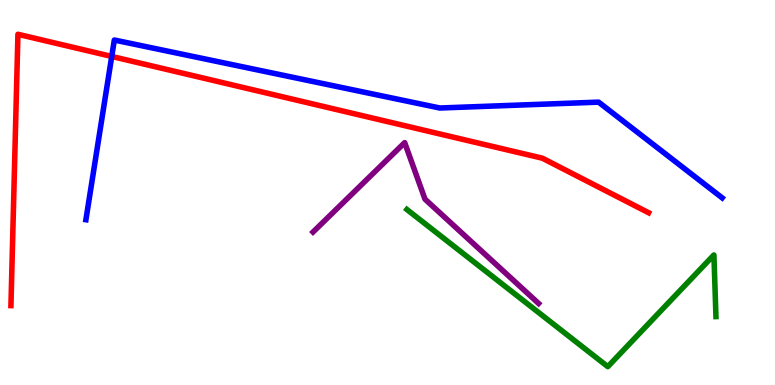[{'lines': ['blue', 'red'], 'intersections': [{'x': 1.44, 'y': 8.53}]}, {'lines': ['green', 'red'], 'intersections': []}, {'lines': ['purple', 'red'], 'intersections': []}, {'lines': ['blue', 'green'], 'intersections': []}, {'lines': ['blue', 'purple'], 'intersections': []}, {'lines': ['green', 'purple'], 'intersections': []}]